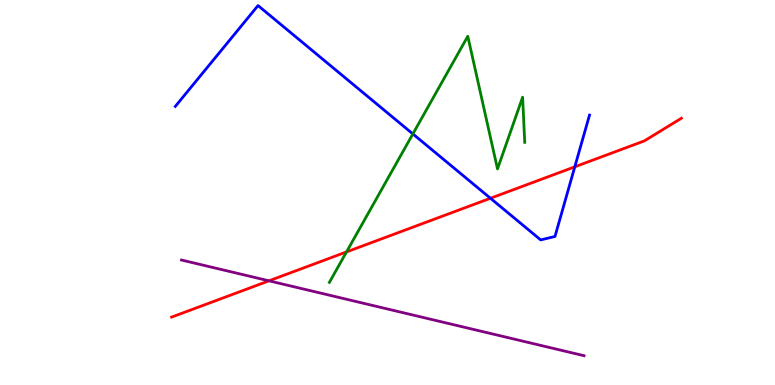[{'lines': ['blue', 'red'], 'intersections': [{'x': 6.33, 'y': 4.85}, {'x': 7.42, 'y': 5.67}]}, {'lines': ['green', 'red'], 'intersections': [{'x': 4.47, 'y': 3.46}]}, {'lines': ['purple', 'red'], 'intersections': [{'x': 3.47, 'y': 2.71}]}, {'lines': ['blue', 'green'], 'intersections': [{'x': 5.33, 'y': 6.52}]}, {'lines': ['blue', 'purple'], 'intersections': []}, {'lines': ['green', 'purple'], 'intersections': []}]